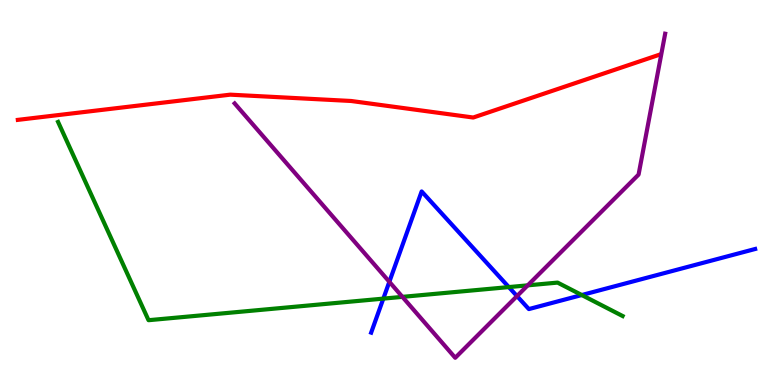[{'lines': ['blue', 'red'], 'intersections': []}, {'lines': ['green', 'red'], 'intersections': []}, {'lines': ['purple', 'red'], 'intersections': []}, {'lines': ['blue', 'green'], 'intersections': [{'x': 4.95, 'y': 2.24}, {'x': 6.57, 'y': 2.54}, {'x': 7.51, 'y': 2.34}]}, {'lines': ['blue', 'purple'], 'intersections': [{'x': 5.02, 'y': 2.68}, {'x': 6.67, 'y': 2.31}]}, {'lines': ['green', 'purple'], 'intersections': [{'x': 5.19, 'y': 2.29}, {'x': 6.81, 'y': 2.59}]}]